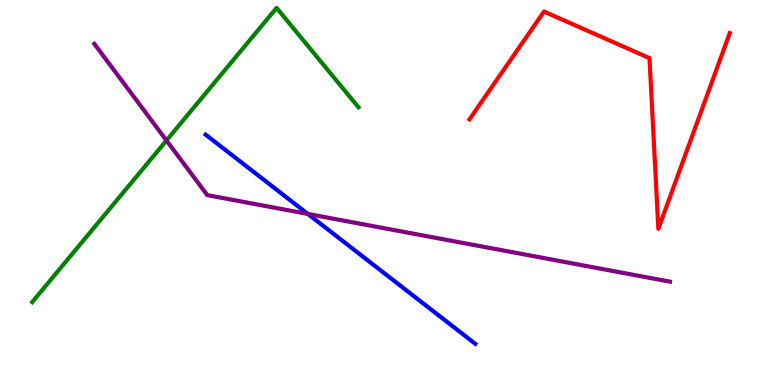[{'lines': ['blue', 'red'], 'intersections': []}, {'lines': ['green', 'red'], 'intersections': []}, {'lines': ['purple', 'red'], 'intersections': []}, {'lines': ['blue', 'green'], 'intersections': []}, {'lines': ['blue', 'purple'], 'intersections': [{'x': 3.97, 'y': 4.44}]}, {'lines': ['green', 'purple'], 'intersections': [{'x': 2.15, 'y': 6.35}]}]